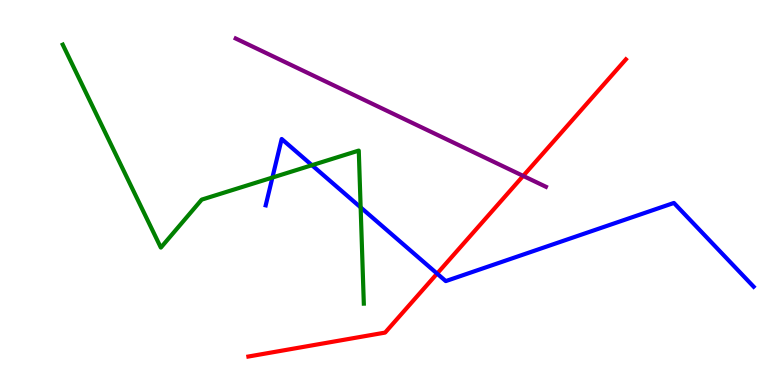[{'lines': ['blue', 'red'], 'intersections': [{'x': 5.64, 'y': 2.89}]}, {'lines': ['green', 'red'], 'intersections': []}, {'lines': ['purple', 'red'], 'intersections': [{'x': 6.75, 'y': 5.43}]}, {'lines': ['blue', 'green'], 'intersections': [{'x': 3.51, 'y': 5.39}, {'x': 4.03, 'y': 5.71}, {'x': 4.65, 'y': 4.61}]}, {'lines': ['blue', 'purple'], 'intersections': []}, {'lines': ['green', 'purple'], 'intersections': []}]